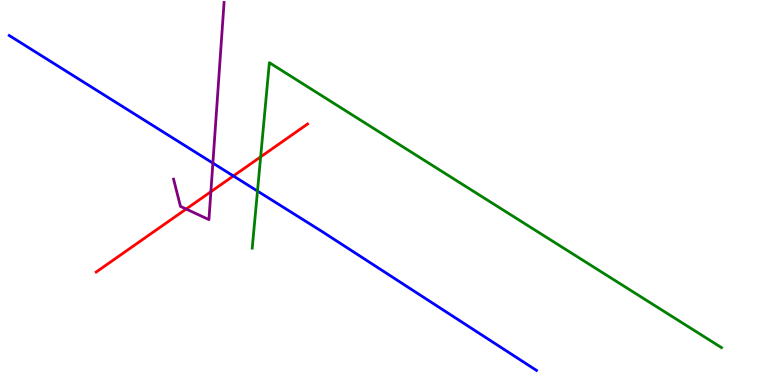[{'lines': ['blue', 'red'], 'intersections': [{'x': 3.01, 'y': 5.43}]}, {'lines': ['green', 'red'], 'intersections': [{'x': 3.36, 'y': 5.93}]}, {'lines': ['purple', 'red'], 'intersections': [{'x': 2.4, 'y': 4.57}, {'x': 2.72, 'y': 5.02}]}, {'lines': ['blue', 'green'], 'intersections': [{'x': 3.32, 'y': 5.04}]}, {'lines': ['blue', 'purple'], 'intersections': [{'x': 2.75, 'y': 5.76}]}, {'lines': ['green', 'purple'], 'intersections': []}]